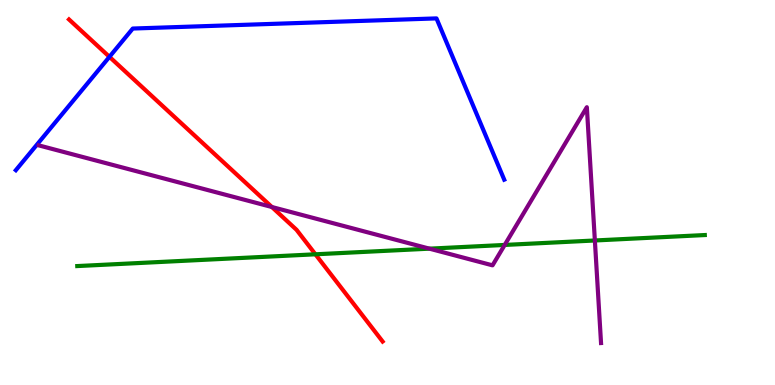[{'lines': ['blue', 'red'], 'intersections': [{'x': 1.41, 'y': 8.52}]}, {'lines': ['green', 'red'], 'intersections': [{'x': 4.07, 'y': 3.39}]}, {'lines': ['purple', 'red'], 'intersections': [{'x': 3.51, 'y': 4.62}]}, {'lines': ['blue', 'green'], 'intersections': []}, {'lines': ['blue', 'purple'], 'intersections': []}, {'lines': ['green', 'purple'], 'intersections': [{'x': 5.54, 'y': 3.54}, {'x': 6.51, 'y': 3.64}, {'x': 7.68, 'y': 3.75}]}]